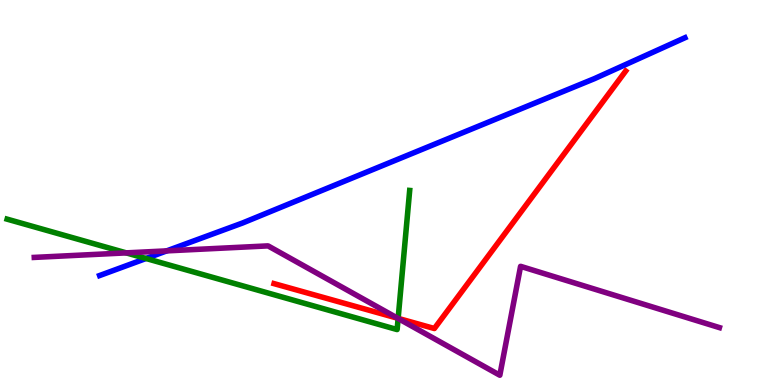[{'lines': ['blue', 'red'], 'intersections': []}, {'lines': ['green', 'red'], 'intersections': [{'x': 5.14, 'y': 1.73}]}, {'lines': ['purple', 'red'], 'intersections': [{'x': 5.13, 'y': 1.73}]}, {'lines': ['blue', 'green'], 'intersections': [{'x': 1.88, 'y': 3.29}]}, {'lines': ['blue', 'purple'], 'intersections': [{'x': 2.15, 'y': 3.48}]}, {'lines': ['green', 'purple'], 'intersections': [{'x': 1.63, 'y': 3.43}, {'x': 5.14, 'y': 1.73}]}]